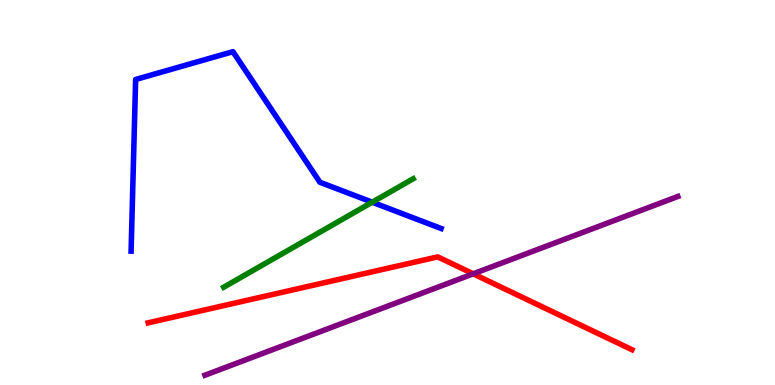[{'lines': ['blue', 'red'], 'intersections': []}, {'lines': ['green', 'red'], 'intersections': []}, {'lines': ['purple', 'red'], 'intersections': [{'x': 6.11, 'y': 2.89}]}, {'lines': ['blue', 'green'], 'intersections': [{'x': 4.8, 'y': 4.75}]}, {'lines': ['blue', 'purple'], 'intersections': []}, {'lines': ['green', 'purple'], 'intersections': []}]